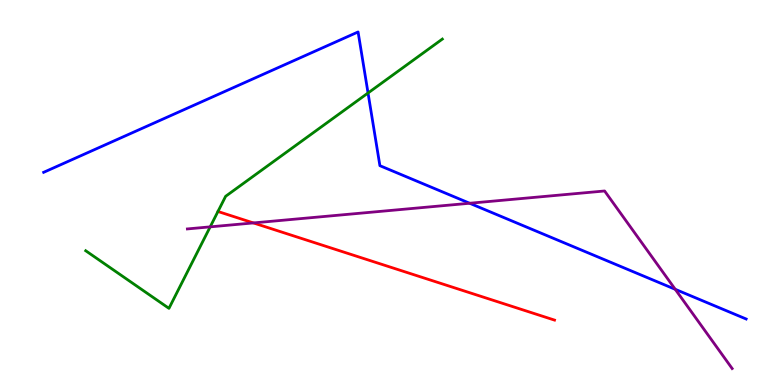[{'lines': ['blue', 'red'], 'intersections': []}, {'lines': ['green', 'red'], 'intersections': []}, {'lines': ['purple', 'red'], 'intersections': [{'x': 3.27, 'y': 4.21}]}, {'lines': ['blue', 'green'], 'intersections': [{'x': 4.75, 'y': 7.58}]}, {'lines': ['blue', 'purple'], 'intersections': [{'x': 6.06, 'y': 4.72}, {'x': 8.71, 'y': 2.49}]}, {'lines': ['green', 'purple'], 'intersections': [{'x': 2.71, 'y': 4.11}]}]